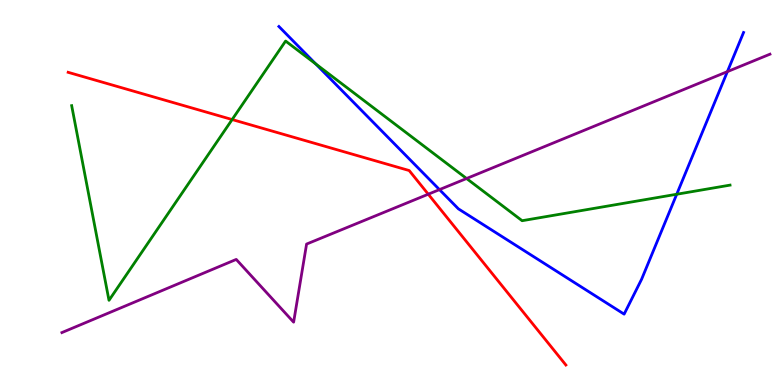[{'lines': ['blue', 'red'], 'intersections': []}, {'lines': ['green', 'red'], 'intersections': [{'x': 3.0, 'y': 6.89}]}, {'lines': ['purple', 'red'], 'intersections': [{'x': 5.53, 'y': 4.96}]}, {'lines': ['blue', 'green'], 'intersections': [{'x': 4.07, 'y': 8.34}, {'x': 8.73, 'y': 4.95}]}, {'lines': ['blue', 'purple'], 'intersections': [{'x': 5.67, 'y': 5.07}, {'x': 9.39, 'y': 8.14}]}, {'lines': ['green', 'purple'], 'intersections': [{'x': 6.02, 'y': 5.36}]}]